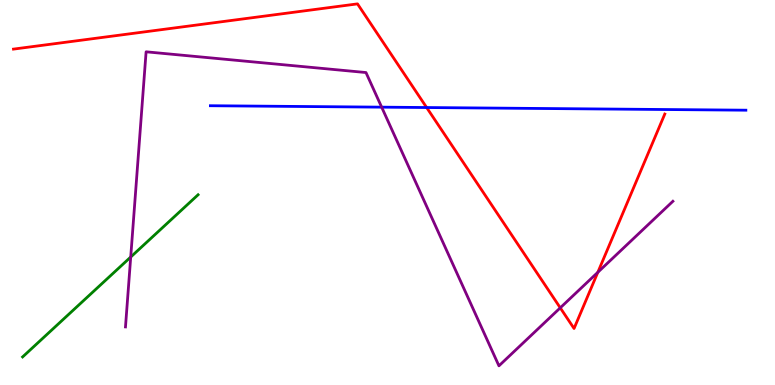[{'lines': ['blue', 'red'], 'intersections': [{'x': 5.51, 'y': 7.21}]}, {'lines': ['green', 'red'], 'intersections': []}, {'lines': ['purple', 'red'], 'intersections': [{'x': 7.23, 'y': 2.0}, {'x': 7.71, 'y': 2.93}]}, {'lines': ['blue', 'green'], 'intersections': []}, {'lines': ['blue', 'purple'], 'intersections': [{'x': 4.92, 'y': 7.22}]}, {'lines': ['green', 'purple'], 'intersections': [{'x': 1.69, 'y': 3.32}]}]